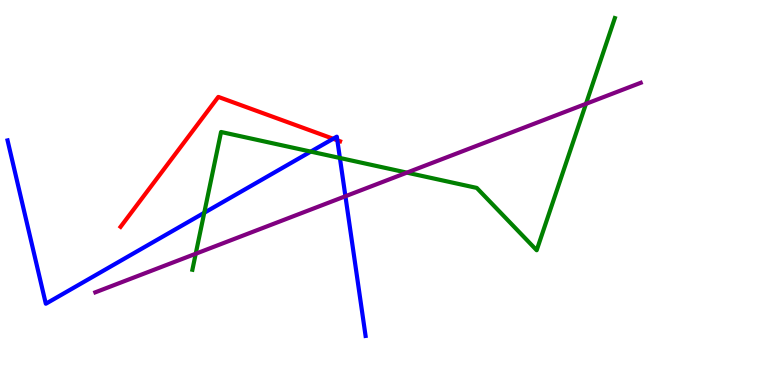[{'lines': ['blue', 'red'], 'intersections': [{'x': 4.3, 'y': 6.4}, {'x': 4.35, 'y': 6.36}]}, {'lines': ['green', 'red'], 'intersections': []}, {'lines': ['purple', 'red'], 'intersections': []}, {'lines': ['blue', 'green'], 'intersections': [{'x': 2.64, 'y': 4.47}, {'x': 4.01, 'y': 6.06}, {'x': 4.39, 'y': 5.9}]}, {'lines': ['blue', 'purple'], 'intersections': [{'x': 4.46, 'y': 4.9}]}, {'lines': ['green', 'purple'], 'intersections': [{'x': 2.53, 'y': 3.41}, {'x': 5.25, 'y': 5.52}, {'x': 7.56, 'y': 7.3}]}]